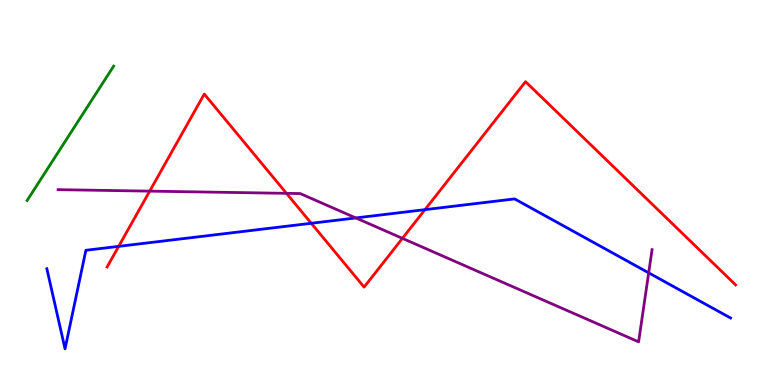[{'lines': ['blue', 'red'], 'intersections': [{'x': 1.53, 'y': 3.6}, {'x': 4.02, 'y': 4.2}, {'x': 5.48, 'y': 4.55}]}, {'lines': ['green', 'red'], 'intersections': []}, {'lines': ['purple', 'red'], 'intersections': [{'x': 1.93, 'y': 5.04}, {'x': 3.7, 'y': 4.98}, {'x': 5.19, 'y': 3.81}]}, {'lines': ['blue', 'green'], 'intersections': []}, {'lines': ['blue', 'purple'], 'intersections': [{'x': 4.59, 'y': 4.34}, {'x': 8.37, 'y': 2.91}]}, {'lines': ['green', 'purple'], 'intersections': []}]